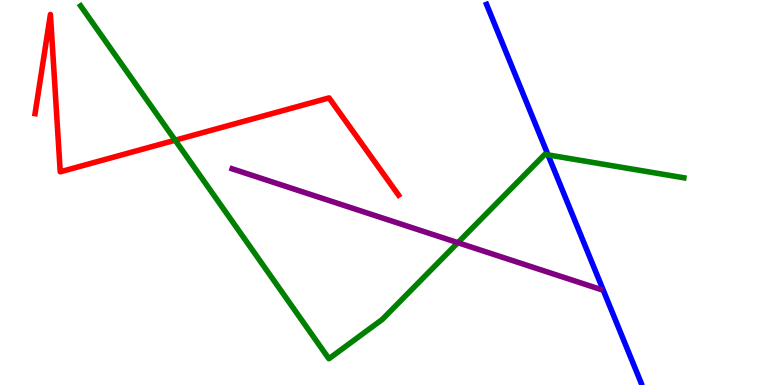[{'lines': ['blue', 'red'], 'intersections': []}, {'lines': ['green', 'red'], 'intersections': [{'x': 2.26, 'y': 6.36}]}, {'lines': ['purple', 'red'], 'intersections': []}, {'lines': ['blue', 'green'], 'intersections': [{'x': 7.07, 'y': 5.98}]}, {'lines': ['blue', 'purple'], 'intersections': []}, {'lines': ['green', 'purple'], 'intersections': [{'x': 5.91, 'y': 3.7}]}]